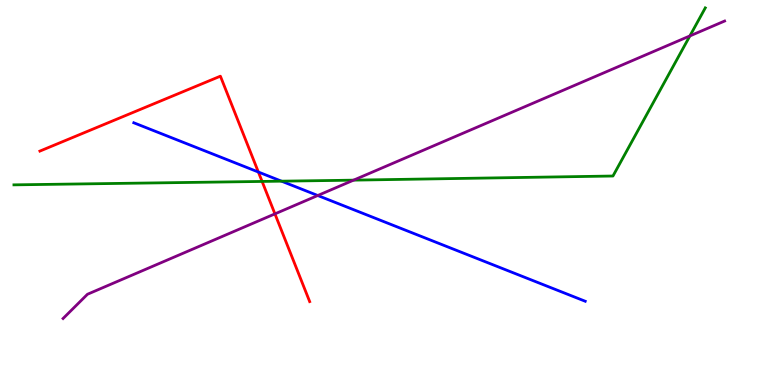[{'lines': ['blue', 'red'], 'intersections': [{'x': 3.33, 'y': 5.53}]}, {'lines': ['green', 'red'], 'intersections': [{'x': 3.38, 'y': 5.29}]}, {'lines': ['purple', 'red'], 'intersections': [{'x': 3.55, 'y': 4.44}]}, {'lines': ['blue', 'green'], 'intersections': [{'x': 3.63, 'y': 5.29}]}, {'lines': ['blue', 'purple'], 'intersections': [{'x': 4.1, 'y': 4.92}]}, {'lines': ['green', 'purple'], 'intersections': [{'x': 4.56, 'y': 5.32}, {'x': 8.9, 'y': 9.07}]}]